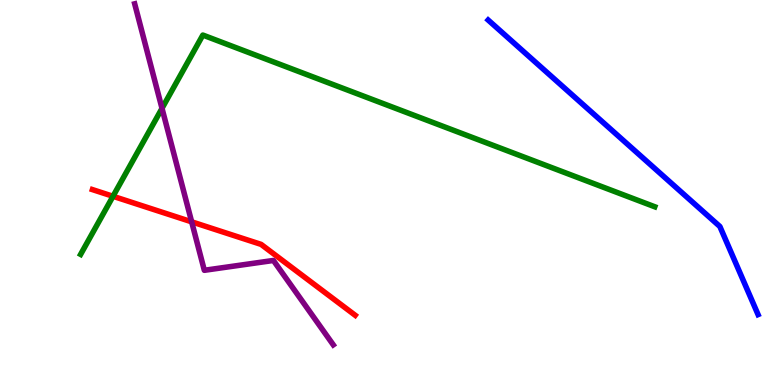[{'lines': ['blue', 'red'], 'intersections': []}, {'lines': ['green', 'red'], 'intersections': [{'x': 1.46, 'y': 4.9}]}, {'lines': ['purple', 'red'], 'intersections': [{'x': 2.47, 'y': 4.24}]}, {'lines': ['blue', 'green'], 'intersections': []}, {'lines': ['blue', 'purple'], 'intersections': []}, {'lines': ['green', 'purple'], 'intersections': [{'x': 2.09, 'y': 7.19}]}]